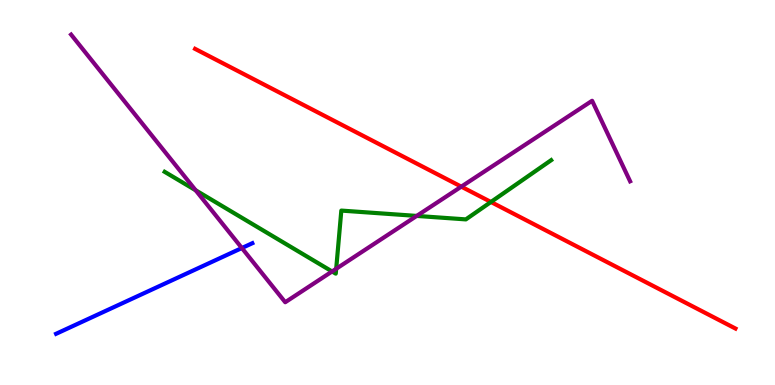[{'lines': ['blue', 'red'], 'intersections': []}, {'lines': ['green', 'red'], 'intersections': [{'x': 6.33, 'y': 4.75}]}, {'lines': ['purple', 'red'], 'intersections': [{'x': 5.95, 'y': 5.15}]}, {'lines': ['blue', 'green'], 'intersections': []}, {'lines': ['blue', 'purple'], 'intersections': [{'x': 3.12, 'y': 3.56}]}, {'lines': ['green', 'purple'], 'intersections': [{'x': 2.52, 'y': 5.06}, {'x': 4.28, 'y': 2.95}, {'x': 4.34, 'y': 3.02}, {'x': 5.38, 'y': 4.39}]}]